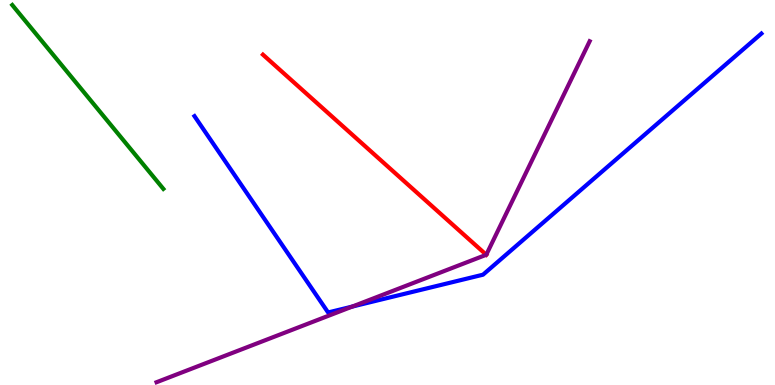[{'lines': ['blue', 'red'], 'intersections': []}, {'lines': ['green', 'red'], 'intersections': []}, {'lines': ['purple', 'red'], 'intersections': [{'x': 6.27, 'y': 3.38}]}, {'lines': ['blue', 'green'], 'intersections': []}, {'lines': ['blue', 'purple'], 'intersections': [{'x': 4.55, 'y': 2.04}]}, {'lines': ['green', 'purple'], 'intersections': []}]